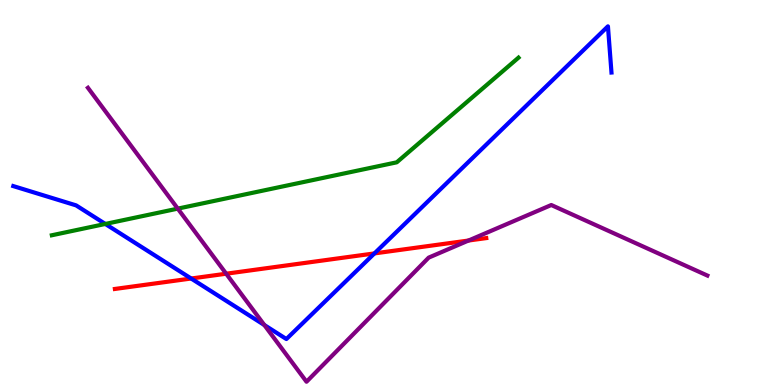[{'lines': ['blue', 'red'], 'intersections': [{'x': 2.47, 'y': 2.77}, {'x': 4.83, 'y': 3.42}]}, {'lines': ['green', 'red'], 'intersections': []}, {'lines': ['purple', 'red'], 'intersections': [{'x': 2.92, 'y': 2.89}, {'x': 6.05, 'y': 3.75}]}, {'lines': ['blue', 'green'], 'intersections': [{'x': 1.36, 'y': 4.18}]}, {'lines': ['blue', 'purple'], 'intersections': [{'x': 3.41, 'y': 1.56}]}, {'lines': ['green', 'purple'], 'intersections': [{'x': 2.29, 'y': 4.58}]}]